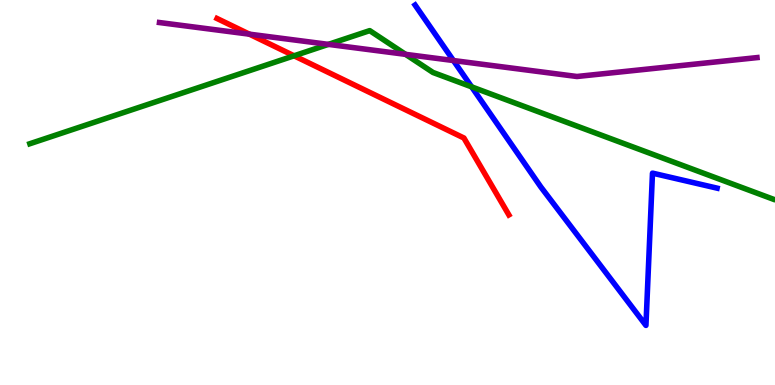[{'lines': ['blue', 'red'], 'intersections': []}, {'lines': ['green', 'red'], 'intersections': [{'x': 3.79, 'y': 8.55}]}, {'lines': ['purple', 'red'], 'intersections': [{'x': 3.22, 'y': 9.11}]}, {'lines': ['blue', 'green'], 'intersections': [{'x': 6.09, 'y': 7.74}]}, {'lines': ['blue', 'purple'], 'intersections': [{'x': 5.85, 'y': 8.43}]}, {'lines': ['green', 'purple'], 'intersections': [{'x': 4.24, 'y': 8.85}, {'x': 5.23, 'y': 8.59}]}]